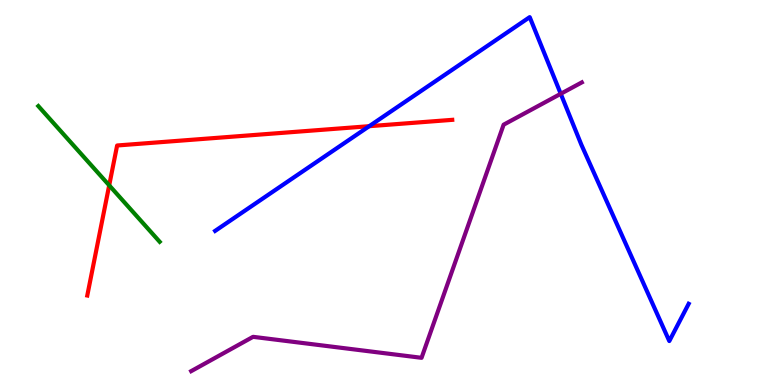[{'lines': ['blue', 'red'], 'intersections': [{'x': 4.76, 'y': 6.72}]}, {'lines': ['green', 'red'], 'intersections': [{'x': 1.41, 'y': 5.19}]}, {'lines': ['purple', 'red'], 'intersections': []}, {'lines': ['blue', 'green'], 'intersections': []}, {'lines': ['blue', 'purple'], 'intersections': [{'x': 7.24, 'y': 7.56}]}, {'lines': ['green', 'purple'], 'intersections': []}]